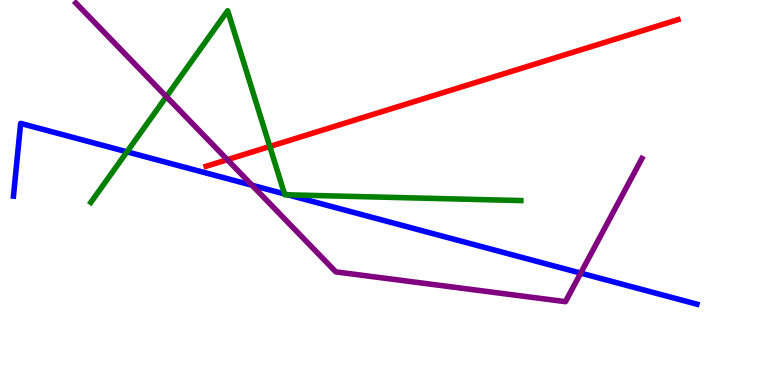[{'lines': ['blue', 'red'], 'intersections': []}, {'lines': ['green', 'red'], 'intersections': [{'x': 3.48, 'y': 6.19}]}, {'lines': ['purple', 'red'], 'intersections': [{'x': 2.93, 'y': 5.85}]}, {'lines': ['blue', 'green'], 'intersections': [{'x': 1.64, 'y': 6.06}, {'x': 3.67, 'y': 4.96}, {'x': 3.71, 'y': 4.94}]}, {'lines': ['blue', 'purple'], 'intersections': [{'x': 3.25, 'y': 5.19}, {'x': 7.49, 'y': 2.91}]}, {'lines': ['green', 'purple'], 'intersections': [{'x': 2.15, 'y': 7.49}]}]